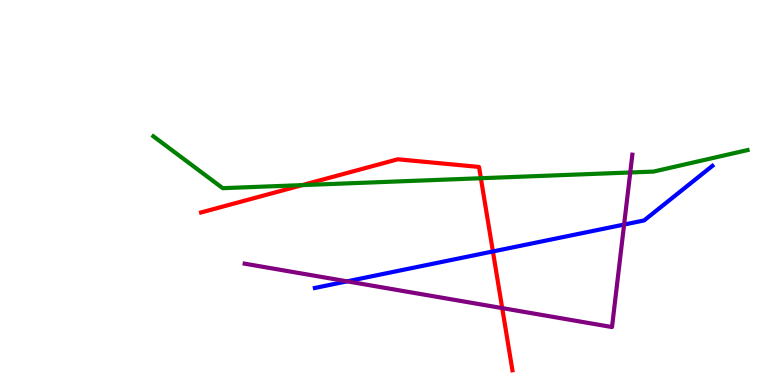[{'lines': ['blue', 'red'], 'intersections': [{'x': 6.36, 'y': 3.47}]}, {'lines': ['green', 'red'], 'intersections': [{'x': 3.9, 'y': 5.19}, {'x': 6.2, 'y': 5.37}]}, {'lines': ['purple', 'red'], 'intersections': [{'x': 6.48, 'y': 2.0}]}, {'lines': ['blue', 'green'], 'intersections': []}, {'lines': ['blue', 'purple'], 'intersections': [{'x': 4.48, 'y': 2.69}, {'x': 8.05, 'y': 4.17}]}, {'lines': ['green', 'purple'], 'intersections': [{'x': 8.13, 'y': 5.52}]}]